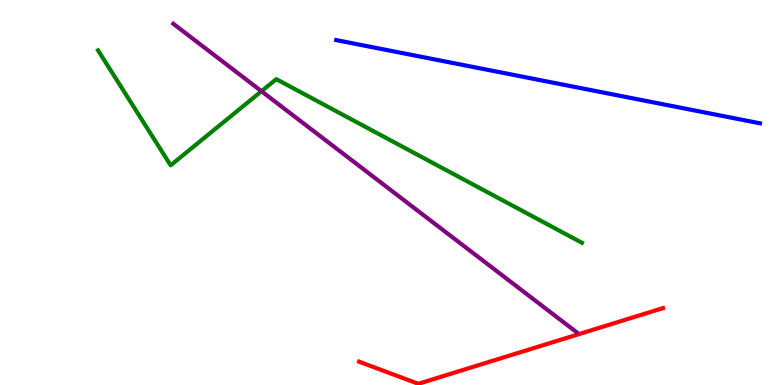[{'lines': ['blue', 'red'], 'intersections': []}, {'lines': ['green', 'red'], 'intersections': []}, {'lines': ['purple', 'red'], 'intersections': []}, {'lines': ['blue', 'green'], 'intersections': []}, {'lines': ['blue', 'purple'], 'intersections': []}, {'lines': ['green', 'purple'], 'intersections': [{'x': 3.37, 'y': 7.63}]}]